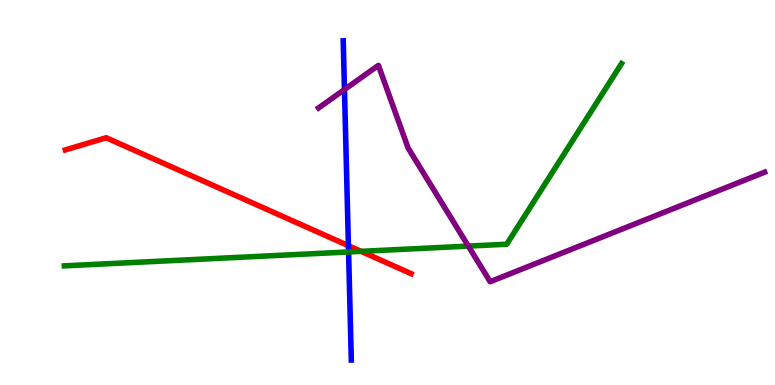[{'lines': ['blue', 'red'], 'intersections': [{'x': 4.5, 'y': 3.62}]}, {'lines': ['green', 'red'], 'intersections': [{'x': 4.66, 'y': 3.47}]}, {'lines': ['purple', 'red'], 'intersections': []}, {'lines': ['blue', 'green'], 'intersections': [{'x': 4.5, 'y': 3.46}]}, {'lines': ['blue', 'purple'], 'intersections': [{'x': 4.44, 'y': 7.67}]}, {'lines': ['green', 'purple'], 'intersections': [{'x': 6.04, 'y': 3.61}]}]